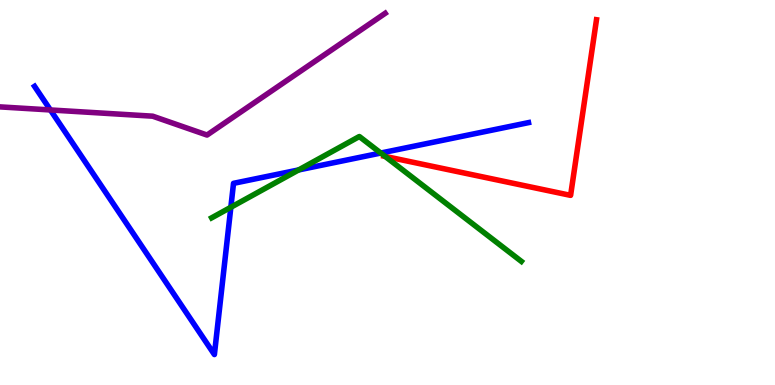[{'lines': ['blue', 'red'], 'intersections': []}, {'lines': ['green', 'red'], 'intersections': [{'x': 4.97, 'y': 5.94}]}, {'lines': ['purple', 'red'], 'intersections': []}, {'lines': ['blue', 'green'], 'intersections': [{'x': 2.98, 'y': 4.62}, {'x': 3.85, 'y': 5.59}, {'x': 4.91, 'y': 6.03}]}, {'lines': ['blue', 'purple'], 'intersections': [{'x': 0.65, 'y': 7.14}]}, {'lines': ['green', 'purple'], 'intersections': []}]